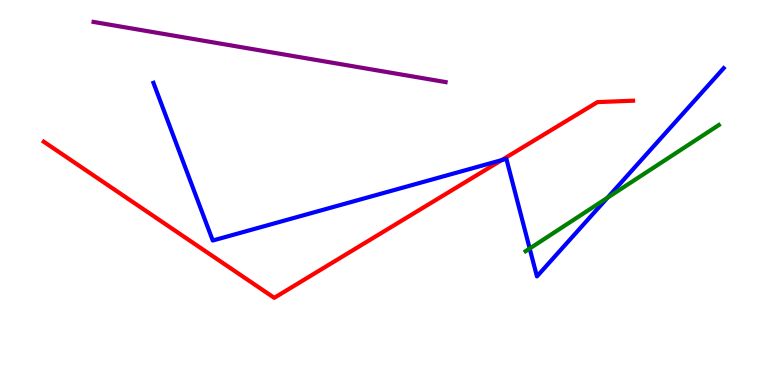[{'lines': ['blue', 'red'], 'intersections': [{'x': 6.47, 'y': 5.84}]}, {'lines': ['green', 'red'], 'intersections': []}, {'lines': ['purple', 'red'], 'intersections': []}, {'lines': ['blue', 'green'], 'intersections': [{'x': 6.83, 'y': 3.54}, {'x': 7.84, 'y': 4.86}]}, {'lines': ['blue', 'purple'], 'intersections': []}, {'lines': ['green', 'purple'], 'intersections': []}]